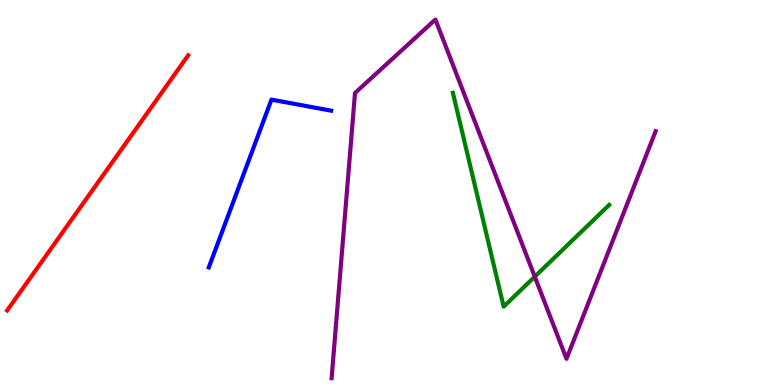[{'lines': ['blue', 'red'], 'intersections': []}, {'lines': ['green', 'red'], 'intersections': []}, {'lines': ['purple', 'red'], 'intersections': []}, {'lines': ['blue', 'green'], 'intersections': []}, {'lines': ['blue', 'purple'], 'intersections': []}, {'lines': ['green', 'purple'], 'intersections': [{'x': 6.9, 'y': 2.81}]}]